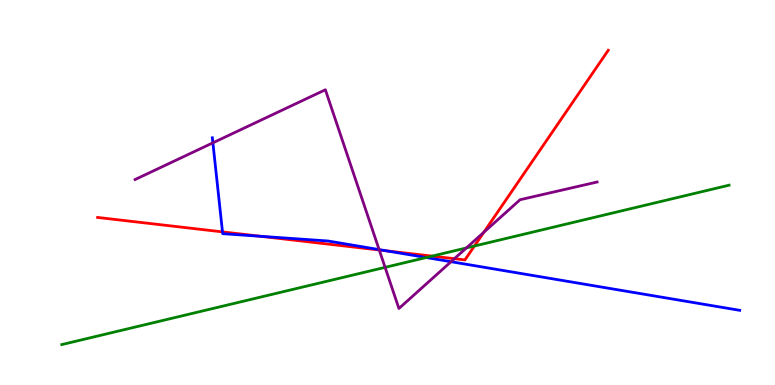[{'lines': ['blue', 'red'], 'intersections': [{'x': 2.87, 'y': 3.98}, {'x': 3.37, 'y': 3.86}, {'x': 4.99, 'y': 3.48}]}, {'lines': ['green', 'red'], 'intersections': [{'x': 5.58, 'y': 3.35}, {'x': 6.12, 'y': 3.61}]}, {'lines': ['purple', 'red'], 'intersections': [{'x': 4.89, 'y': 3.51}, {'x': 5.86, 'y': 3.28}, {'x': 6.24, 'y': 3.97}]}, {'lines': ['blue', 'green'], 'intersections': [{'x': 5.5, 'y': 3.31}]}, {'lines': ['blue', 'purple'], 'intersections': [{'x': 2.75, 'y': 6.29}, {'x': 4.89, 'y': 3.52}, {'x': 5.82, 'y': 3.2}]}, {'lines': ['green', 'purple'], 'intersections': [{'x': 4.97, 'y': 3.06}, {'x': 6.02, 'y': 3.56}]}]